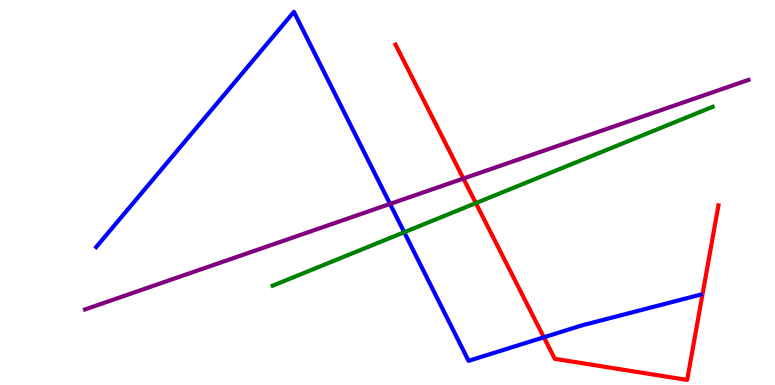[{'lines': ['blue', 'red'], 'intersections': [{'x': 7.02, 'y': 1.24}]}, {'lines': ['green', 'red'], 'intersections': [{'x': 6.14, 'y': 4.72}]}, {'lines': ['purple', 'red'], 'intersections': [{'x': 5.98, 'y': 5.36}]}, {'lines': ['blue', 'green'], 'intersections': [{'x': 5.22, 'y': 3.97}]}, {'lines': ['blue', 'purple'], 'intersections': [{'x': 5.03, 'y': 4.7}]}, {'lines': ['green', 'purple'], 'intersections': []}]